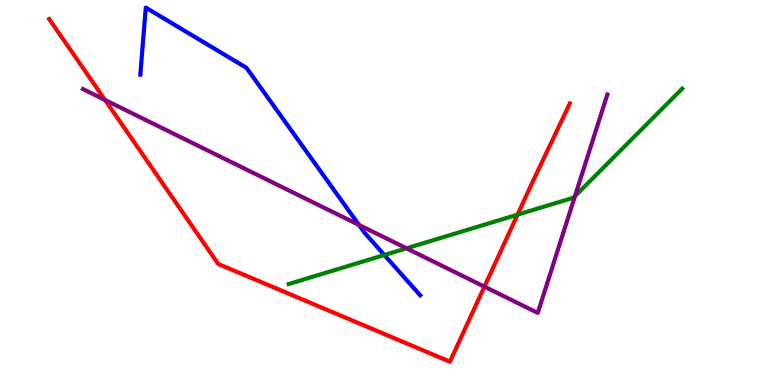[{'lines': ['blue', 'red'], 'intersections': []}, {'lines': ['green', 'red'], 'intersections': [{'x': 6.68, 'y': 4.42}]}, {'lines': ['purple', 'red'], 'intersections': [{'x': 1.36, 'y': 7.4}, {'x': 6.25, 'y': 2.55}]}, {'lines': ['blue', 'green'], 'intersections': [{'x': 4.96, 'y': 3.38}]}, {'lines': ['blue', 'purple'], 'intersections': [{'x': 4.63, 'y': 4.16}]}, {'lines': ['green', 'purple'], 'intersections': [{'x': 5.25, 'y': 3.55}, {'x': 7.42, 'y': 4.9}]}]